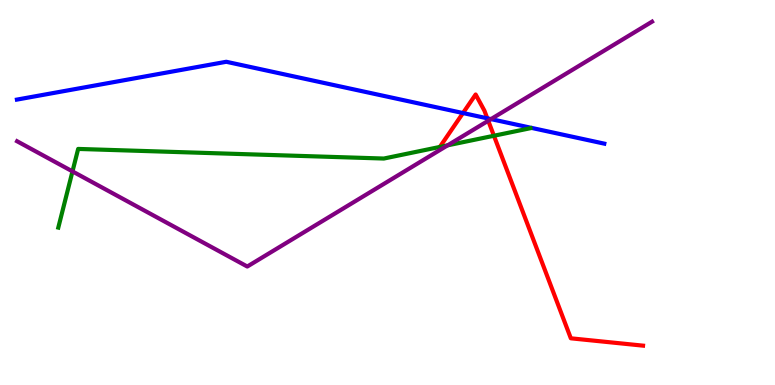[{'lines': ['blue', 'red'], 'intersections': [{'x': 5.97, 'y': 7.06}, {'x': 6.29, 'y': 6.93}]}, {'lines': ['green', 'red'], 'intersections': [{'x': 5.68, 'y': 6.18}, {'x': 6.37, 'y': 6.47}]}, {'lines': ['purple', 'red'], 'intersections': [{'x': 6.3, 'y': 6.86}]}, {'lines': ['blue', 'green'], 'intersections': []}, {'lines': ['blue', 'purple'], 'intersections': [{'x': 6.34, 'y': 6.91}]}, {'lines': ['green', 'purple'], 'intersections': [{'x': 0.935, 'y': 5.55}, {'x': 5.78, 'y': 6.22}]}]